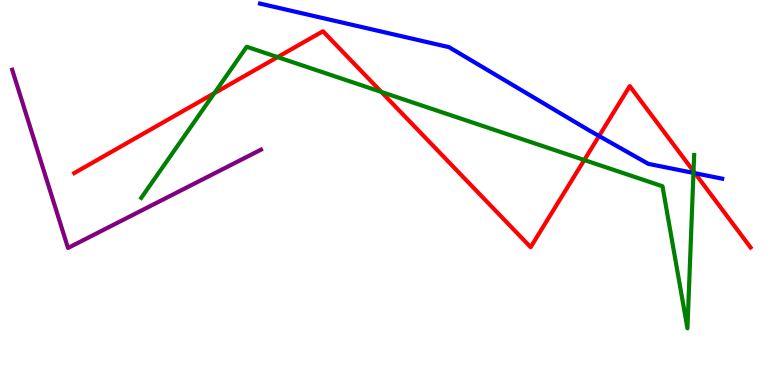[{'lines': ['blue', 'red'], 'intersections': [{'x': 7.73, 'y': 6.47}, {'x': 8.97, 'y': 5.5}]}, {'lines': ['green', 'red'], 'intersections': [{'x': 2.77, 'y': 7.58}, {'x': 3.58, 'y': 8.52}, {'x': 4.92, 'y': 7.61}, {'x': 7.54, 'y': 5.84}, {'x': 8.95, 'y': 5.55}]}, {'lines': ['purple', 'red'], 'intersections': []}, {'lines': ['blue', 'green'], 'intersections': [{'x': 8.95, 'y': 5.51}]}, {'lines': ['blue', 'purple'], 'intersections': []}, {'lines': ['green', 'purple'], 'intersections': []}]